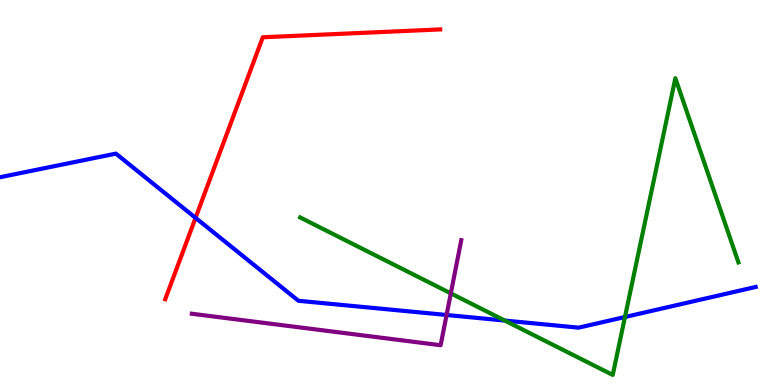[{'lines': ['blue', 'red'], 'intersections': [{'x': 2.52, 'y': 4.34}]}, {'lines': ['green', 'red'], 'intersections': []}, {'lines': ['purple', 'red'], 'intersections': []}, {'lines': ['blue', 'green'], 'intersections': [{'x': 6.51, 'y': 1.67}, {'x': 8.06, 'y': 1.77}]}, {'lines': ['blue', 'purple'], 'intersections': [{'x': 5.76, 'y': 1.82}]}, {'lines': ['green', 'purple'], 'intersections': [{'x': 5.82, 'y': 2.38}]}]